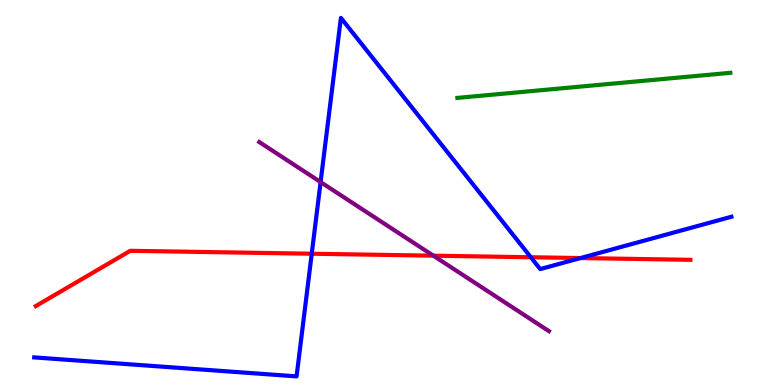[{'lines': ['blue', 'red'], 'intersections': [{'x': 4.02, 'y': 3.41}, {'x': 6.85, 'y': 3.32}, {'x': 7.49, 'y': 3.3}]}, {'lines': ['green', 'red'], 'intersections': []}, {'lines': ['purple', 'red'], 'intersections': [{'x': 5.59, 'y': 3.36}]}, {'lines': ['blue', 'green'], 'intersections': []}, {'lines': ['blue', 'purple'], 'intersections': [{'x': 4.14, 'y': 5.27}]}, {'lines': ['green', 'purple'], 'intersections': []}]